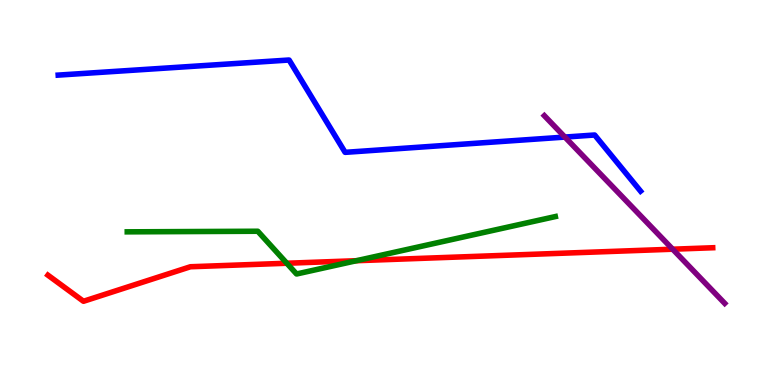[{'lines': ['blue', 'red'], 'intersections': []}, {'lines': ['green', 'red'], 'intersections': [{'x': 3.7, 'y': 3.16}, {'x': 4.6, 'y': 3.23}]}, {'lines': ['purple', 'red'], 'intersections': [{'x': 8.68, 'y': 3.53}]}, {'lines': ['blue', 'green'], 'intersections': []}, {'lines': ['blue', 'purple'], 'intersections': [{'x': 7.29, 'y': 6.44}]}, {'lines': ['green', 'purple'], 'intersections': []}]